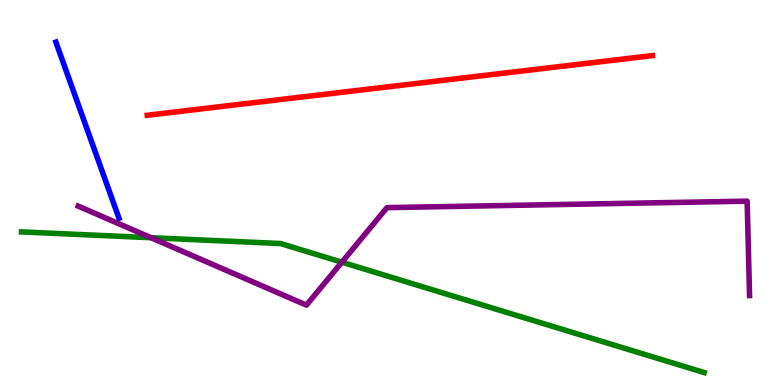[{'lines': ['blue', 'red'], 'intersections': []}, {'lines': ['green', 'red'], 'intersections': []}, {'lines': ['purple', 'red'], 'intersections': []}, {'lines': ['blue', 'green'], 'intersections': []}, {'lines': ['blue', 'purple'], 'intersections': []}, {'lines': ['green', 'purple'], 'intersections': [{'x': 1.95, 'y': 3.83}, {'x': 4.41, 'y': 3.19}]}]